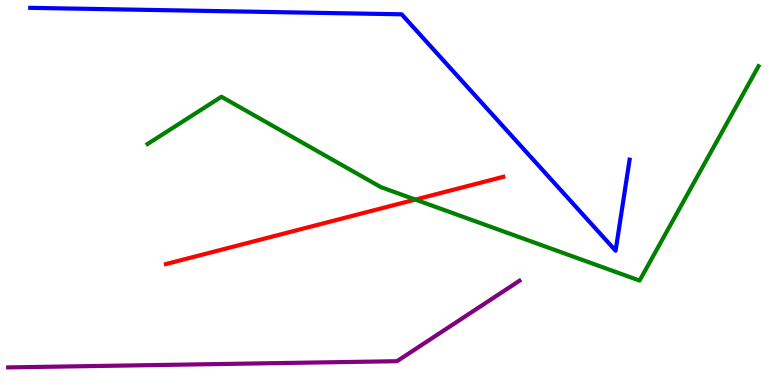[{'lines': ['blue', 'red'], 'intersections': []}, {'lines': ['green', 'red'], 'intersections': [{'x': 5.36, 'y': 4.82}]}, {'lines': ['purple', 'red'], 'intersections': []}, {'lines': ['blue', 'green'], 'intersections': []}, {'lines': ['blue', 'purple'], 'intersections': []}, {'lines': ['green', 'purple'], 'intersections': []}]